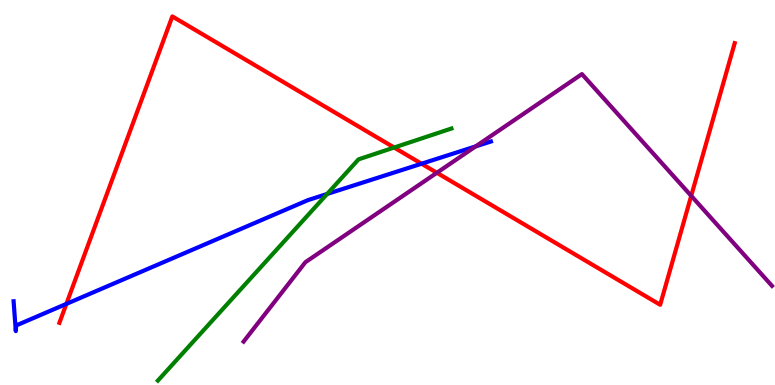[{'lines': ['blue', 'red'], 'intersections': [{'x': 0.856, 'y': 2.11}, {'x': 5.44, 'y': 5.75}]}, {'lines': ['green', 'red'], 'intersections': [{'x': 5.09, 'y': 6.17}]}, {'lines': ['purple', 'red'], 'intersections': [{'x': 5.64, 'y': 5.51}, {'x': 8.92, 'y': 4.91}]}, {'lines': ['blue', 'green'], 'intersections': [{'x': 4.22, 'y': 4.96}]}, {'lines': ['blue', 'purple'], 'intersections': [{'x': 6.14, 'y': 6.2}]}, {'lines': ['green', 'purple'], 'intersections': []}]